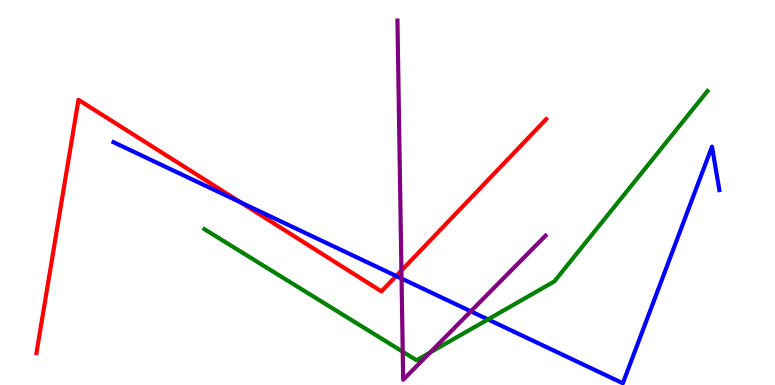[{'lines': ['blue', 'red'], 'intersections': [{'x': 3.1, 'y': 4.74}, {'x': 5.11, 'y': 2.83}]}, {'lines': ['green', 'red'], 'intersections': []}, {'lines': ['purple', 'red'], 'intersections': [{'x': 5.18, 'y': 2.97}]}, {'lines': ['blue', 'green'], 'intersections': [{'x': 6.3, 'y': 1.7}]}, {'lines': ['blue', 'purple'], 'intersections': [{'x': 5.18, 'y': 2.77}, {'x': 6.08, 'y': 1.91}]}, {'lines': ['green', 'purple'], 'intersections': [{'x': 5.2, 'y': 0.865}, {'x': 5.55, 'y': 0.845}]}]